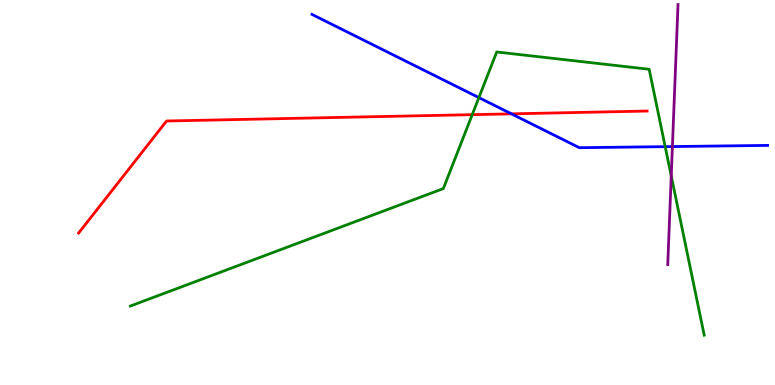[{'lines': ['blue', 'red'], 'intersections': [{'x': 6.6, 'y': 7.04}]}, {'lines': ['green', 'red'], 'intersections': [{'x': 6.09, 'y': 7.02}]}, {'lines': ['purple', 'red'], 'intersections': []}, {'lines': ['blue', 'green'], 'intersections': [{'x': 6.18, 'y': 7.46}, {'x': 8.58, 'y': 6.19}]}, {'lines': ['blue', 'purple'], 'intersections': [{'x': 8.68, 'y': 6.19}]}, {'lines': ['green', 'purple'], 'intersections': [{'x': 8.66, 'y': 5.43}]}]